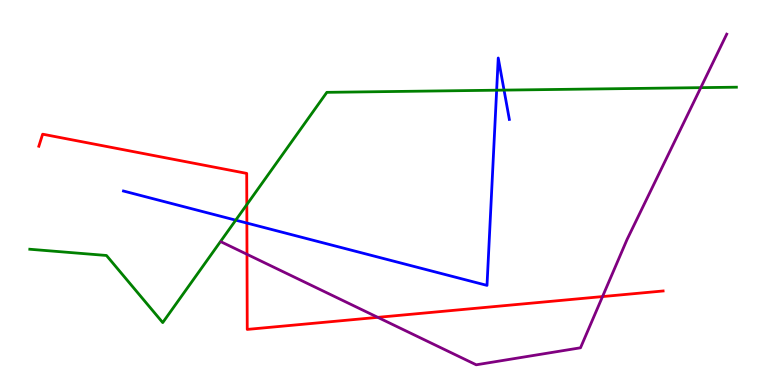[{'lines': ['blue', 'red'], 'intersections': [{'x': 3.19, 'y': 4.21}]}, {'lines': ['green', 'red'], 'intersections': [{'x': 3.18, 'y': 4.69}]}, {'lines': ['purple', 'red'], 'intersections': [{'x': 3.19, 'y': 3.39}, {'x': 4.87, 'y': 1.76}, {'x': 7.77, 'y': 2.3}]}, {'lines': ['blue', 'green'], 'intersections': [{'x': 3.04, 'y': 4.28}, {'x': 6.41, 'y': 7.66}, {'x': 6.5, 'y': 7.66}]}, {'lines': ['blue', 'purple'], 'intersections': []}, {'lines': ['green', 'purple'], 'intersections': [{'x': 9.04, 'y': 7.72}]}]